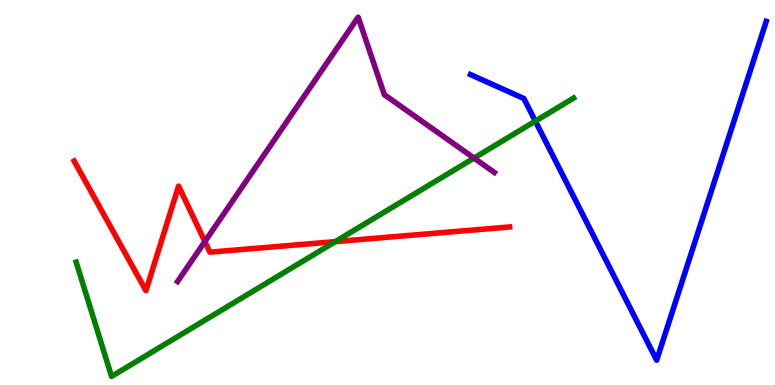[{'lines': ['blue', 'red'], 'intersections': []}, {'lines': ['green', 'red'], 'intersections': [{'x': 4.33, 'y': 3.72}]}, {'lines': ['purple', 'red'], 'intersections': [{'x': 2.64, 'y': 3.73}]}, {'lines': ['blue', 'green'], 'intersections': [{'x': 6.91, 'y': 6.85}]}, {'lines': ['blue', 'purple'], 'intersections': []}, {'lines': ['green', 'purple'], 'intersections': [{'x': 6.12, 'y': 5.89}]}]